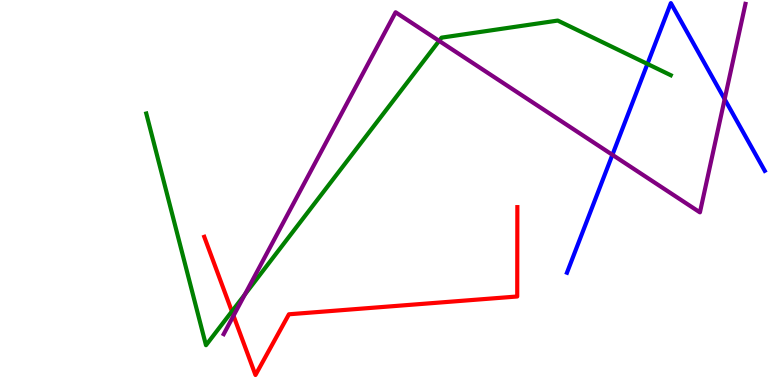[{'lines': ['blue', 'red'], 'intersections': []}, {'lines': ['green', 'red'], 'intersections': [{'x': 2.99, 'y': 1.91}]}, {'lines': ['purple', 'red'], 'intersections': [{'x': 3.01, 'y': 1.8}]}, {'lines': ['blue', 'green'], 'intersections': [{'x': 8.35, 'y': 8.34}]}, {'lines': ['blue', 'purple'], 'intersections': [{'x': 7.9, 'y': 5.98}, {'x': 9.35, 'y': 7.42}]}, {'lines': ['green', 'purple'], 'intersections': [{'x': 3.16, 'y': 2.35}, {'x': 5.67, 'y': 8.94}]}]